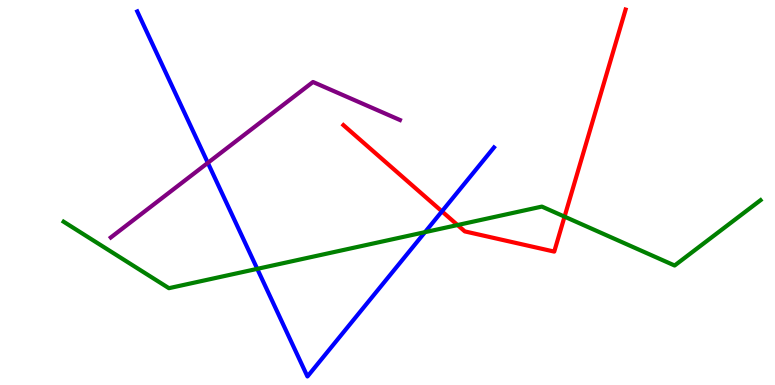[{'lines': ['blue', 'red'], 'intersections': [{'x': 5.7, 'y': 4.51}]}, {'lines': ['green', 'red'], 'intersections': [{'x': 5.9, 'y': 4.15}, {'x': 7.28, 'y': 4.37}]}, {'lines': ['purple', 'red'], 'intersections': []}, {'lines': ['blue', 'green'], 'intersections': [{'x': 3.32, 'y': 3.02}, {'x': 5.48, 'y': 3.97}]}, {'lines': ['blue', 'purple'], 'intersections': [{'x': 2.68, 'y': 5.77}]}, {'lines': ['green', 'purple'], 'intersections': []}]